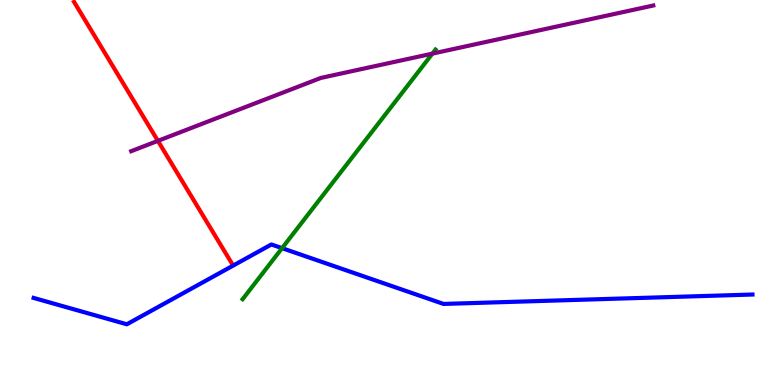[{'lines': ['blue', 'red'], 'intersections': []}, {'lines': ['green', 'red'], 'intersections': []}, {'lines': ['purple', 'red'], 'intersections': [{'x': 2.04, 'y': 6.34}]}, {'lines': ['blue', 'green'], 'intersections': [{'x': 3.64, 'y': 3.55}]}, {'lines': ['blue', 'purple'], 'intersections': []}, {'lines': ['green', 'purple'], 'intersections': [{'x': 5.58, 'y': 8.61}]}]